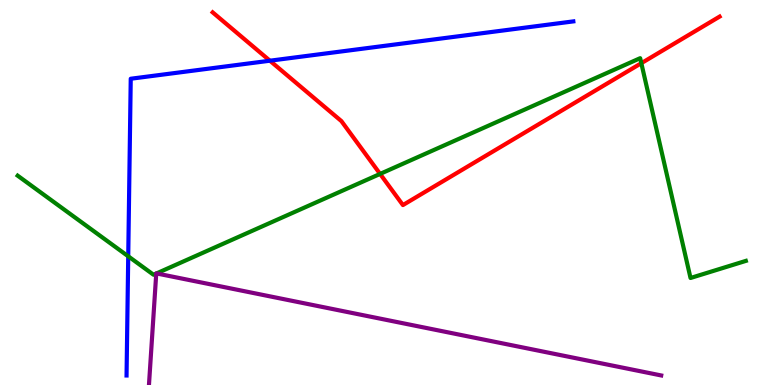[{'lines': ['blue', 'red'], 'intersections': [{'x': 3.48, 'y': 8.42}]}, {'lines': ['green', 'red'], 'intersections': [{'x': 4.9, 'y': 5.48}, {'x': 8.28, 'y': 8.36}]}, {'lines': ['purple', 'red'], 'intersections': []}, {'lines': ['blue', 'green'], 'intersections': [{'x': 1.65, 'y': 3.34}]}, {'lines': ['blue', 'purple'], 'intersections': []}, {'lines': ['green', 'purple'], 'intersections': [{'x': 2.02, 'y': 2.9}, {'x': 2.02, 'y': 2.9}]}]